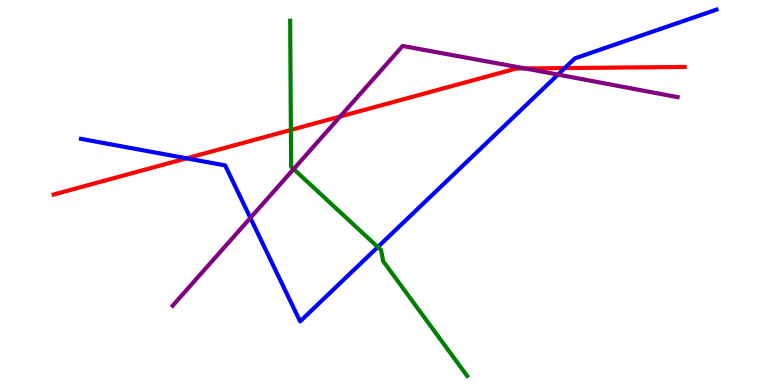[{'lines': ['blue', 'red'], 'intersections': [{'x': 2.41, 'y': 5.89}, {'x': 7.29, 'y': 8.23}]}, {'lines': ['green', 'red'], 'intersections': [{'x': 3.75, 'y': 6.63}]}, {'lines': ['purple', 'red'], 'intersections': [{'x': 4.39, 'y': 6.97}, {'x': 6.78, 'y': 8.22}]}, {'lines': ['blue', 'green'], 'intersections': [{'x': 4.87, 'y': 3.58}]}, {'lines': ['blue', 'purple'], 'intersections': [{'x': 3.23, 'y': 4.34}, {'x': 7.2, 'y': 8.06}]}, {'lines': ['green', 'purple'], 'intersections': [{'x': 3.79, 'y': 5.61}]}]